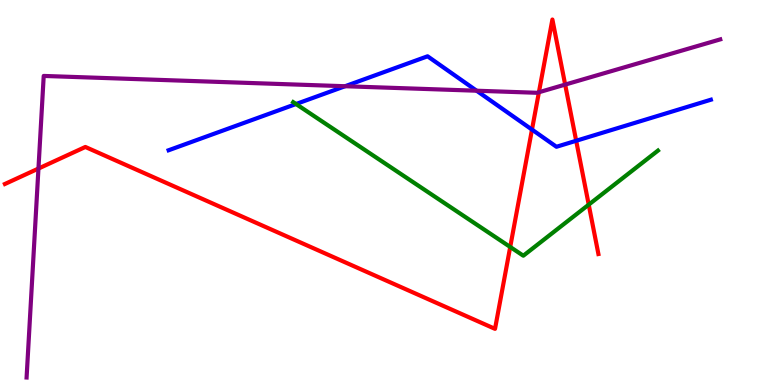[{'lines': ['blue', 'red'], 'intersections': [{'x': 6.86, 'y': 6.63}, {'x': 7.43, 'y': 6.34}]}, {'lines': ['green', 'red'], 'intersections': [{'x': 6.58, 'y': 3.59}, {'x': 7.6, 'y': 4.68}]}, {'lines': ['purple', 'red'], 'intersections': [{'x': 0.496, 'y': 5.62}, {'x': 6.95, 'y': 7.6}, {'x': 7.29, 'y': 7.8}]}, {'lines': ['blue', 'green'], 'intersections': [{'x': 3.82, 'y': 7.3}]}, {'lines': ['blue', 'purple'], 'intersections': [{'x': 4.45, 'y': 7.76}, {'x': 6.15, 'y': 7.64}]}, {'lines': ['green', 'purple'], 'intersections': []}]